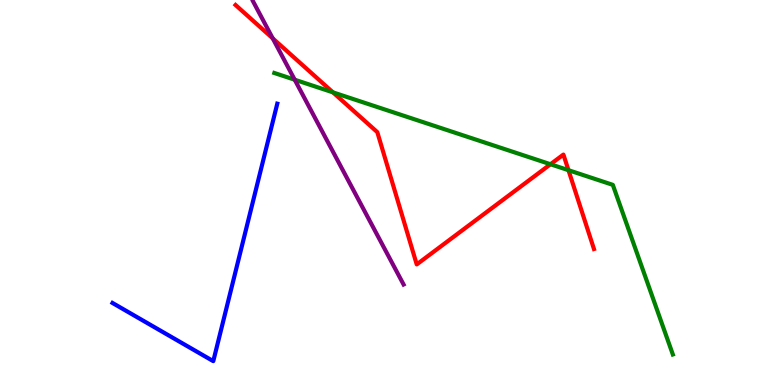[{'lines': ['blue', 'red'], 'intersections': []}, {'lines': ['green', 'red'], 'intersections': [{'x': 4.3, 'y': 7.6}, {'x': 7.1, 'y': 5.73}, {'x': 7.34, 'y': 5.58}]}, {'lines': ['purple', 'red'], 'intersections': [{'x': 3.52, 'y': 9.0}]}, {'lines': ['blue', 'green'], 'intersections': []}, {'lines': ['blue', 'purple'], 'intersections': []}, {'lines': ['green', 'purple'], 'intersections': [{'x': 3.8, 'y': 7.93}]}]